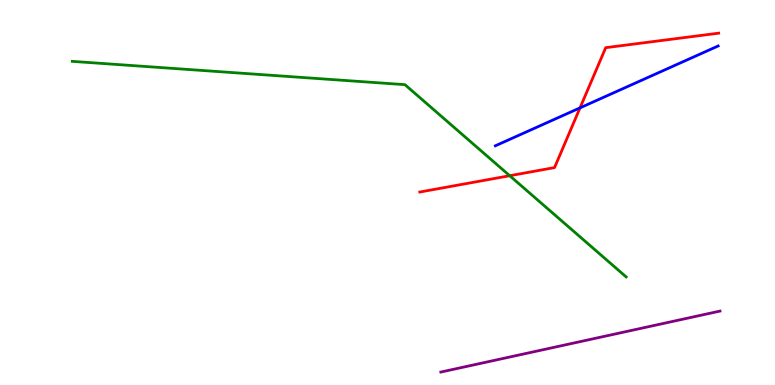[{'lines': ['blue', 'red'], 'intersections': [{'x': 7.48, 'y': 7.2}]}, {'lines': ['green', 'red'], 'intersections': [{'x': 6.58, 'y': 5.44}]}, {'lines': ['purple', 'red'], 'intersections': []}, {'lines': ['blue', 'green'], 'intersections': []}, {'lines': ['blue', 'purple'], 'intersections': []}, {'lines': ['green', 'purple'], 'intersections': []}]